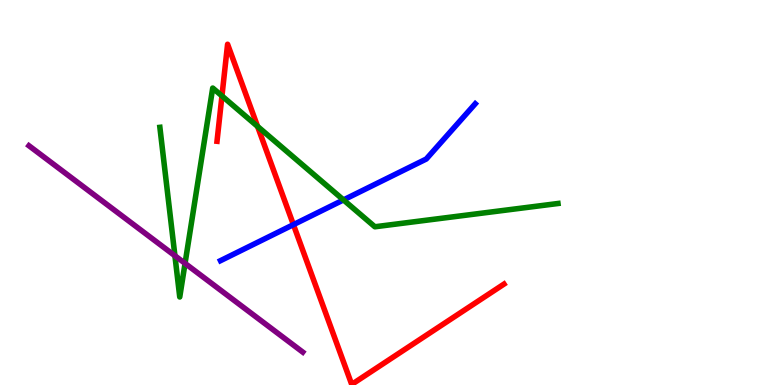[{'lines': ['blue', 'red'], 'intersections': [{'x': 3.79, 'y': 4.17}]}, {'lines': ['green', 'red'], 'intersections': [{'x': 2.86, 'y': 7.51}, {'x': 3.32, 'y': 6.72}]}, {'lines': ['purple', 'red'], 'intersections': []}, {'lines': ['blue', 'green'], 'intersections': [{'x': 4.43, 'y': 4.81}]}, {'lines': ['blue', 'purple'], 'intersections': []}, {'lines': ['green', 'purple'], 'intersections': [{'x': 2.26, 'y': 3.36}, {'x': 2.39, 'y': 3.16}]}]